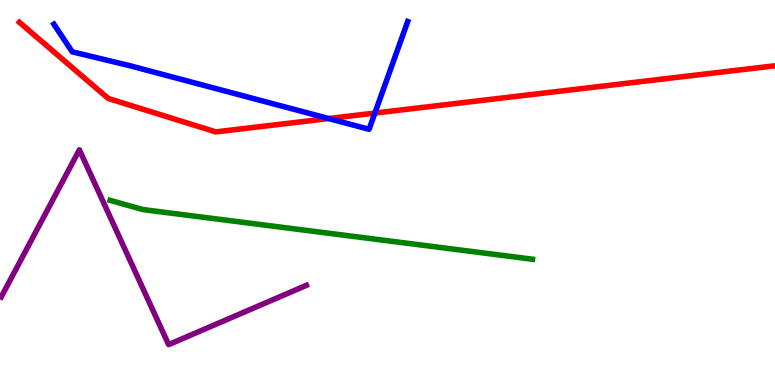[{'lines': ['blue', 'red'], 'intersections': [{'x': 4.24, 'y': 6.92}, {'x': 4.84, 'y': 7.06}]}, {'lines': ['green', 'red'], 'intersections': []}, {'lines': ['purple', 'red'], 'intersections': []}, {'lines': ['blue', 'green'], 'intersections': []}, {'lines': ['blue', 'purple'], 'intersections': []}, {'lines': ['green', 'purple'], 'intersections': []}]